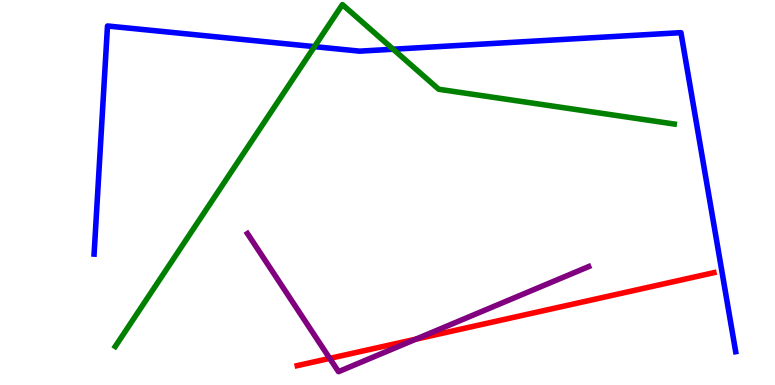[{'lines': ['blue', 'red'], 'intersections': []}, {'lines': ['green', 'red'], 'intersections': []}, {'lines': ['purple', 'red'], 'intersections': [{'x': 4.25, 'y': 0.691}, {'x': 5.37, 'y': 1.19}]}, {'lines': ['blue', 'green'], 'intersections': [{'x': 4.06, 'y': 8.79}, {'x': 5.07, 'y': 8.72}]}, {'lines': ['blue', 'purple'], 'intersections': []}, {'lines': ['green', 'purple'], 'intersections': []}]